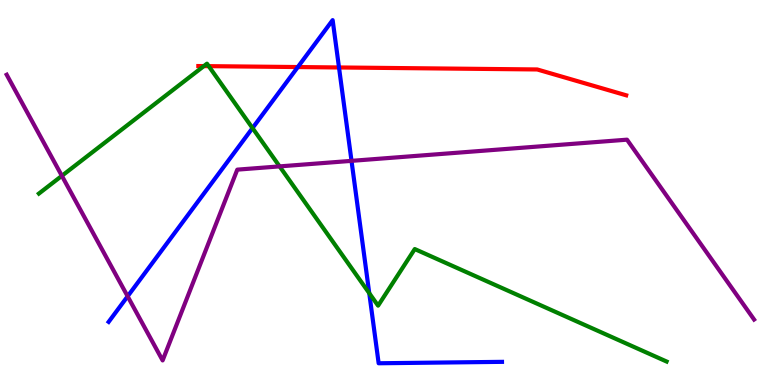[{'lines': ['blue', 'red'], 'intersections': [{'x': 3.84, 'y': 8.26}, {'x': 4.37, 'y': 8.25}]}, {'lines': ['green', 'red'], 'intersections': [{'x': 2.63, 'y': 8.28}, {'x': 2.69, 'y': 8.28}]}, {'lines': ['purple', 'red'], 'intersections': []}, {'lines': ['blue', 'green'], 'intersections': [{'x': 3.26, 'y': 6.67}, {'x': 4.76, 'y': 2.38}]}, {'lines': ['blue', 'purple'], 'intersections': [{'x': 1.65, 'y': 2.3}, {'x': 4.54, 'y': 5.82}]}, {'lines': ['green', 'purple'], 'intersections': [{'x': 0.798, 'y': 5.43}, {'x': 3.61, 'y': 5.68}]}]